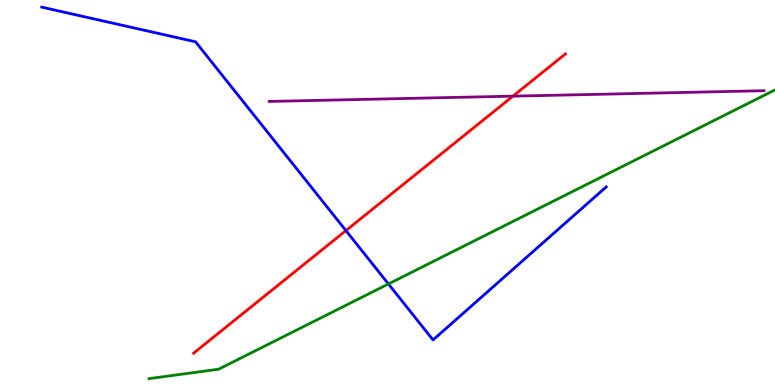[{'lines': ['blue', 'red'], 'intersections': [{'x': 4.46, 'y': 4.01}]}, {'lines': ['green', 'red'], 'intersections': []}, {'lines': ['purple', 'red'], 'intersections': [{'x': 6.62, 'y': 7.5}]}, {'lines': ['blue', 'green'], 'intersections': [{'x': 5.01, 'y': 2.62}]}, {'lines': ['blue', 'purple'], 'intersections': []}, {'lines': ['green', 'purple'], 'intersections': []}]